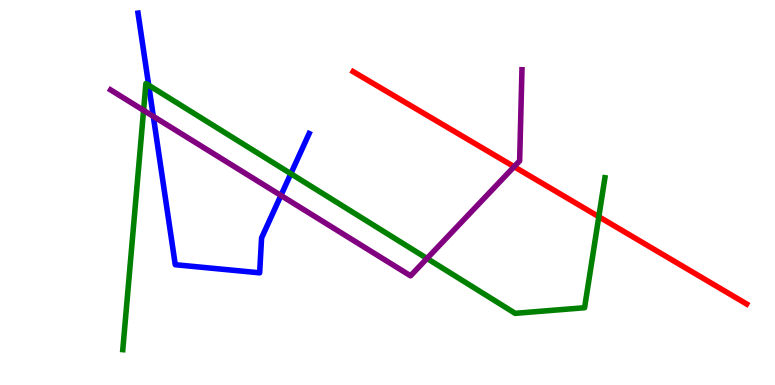[{'lines': ['blue', 'red'], 'intersections': []}, {'lines': ['green', 'red'], 'intersections': [{'x': 7.73, 'y': 4.37}]}, {'lines': ['purple', 'red'], 'intersections': [{'x': 6.63, 'y': 5.67}]}, {'lines': ['blue', 'green'], 'intersections': [{'x': 1.92, 'y': 7.79}, {'x': 3.75, 'y': 5.49}]}, {'lines': ['blue', 'purple'], 'intersections': [{'x': 1.98, 'y': 6.98}, {'x': 3.62, 'y': 4.92}]}, {'lines': ['green', 'purple'], 'intersections': [{'x': 1.85, 'y': 7.13}, {'x': 5.51, 'y': 3.29}]}]